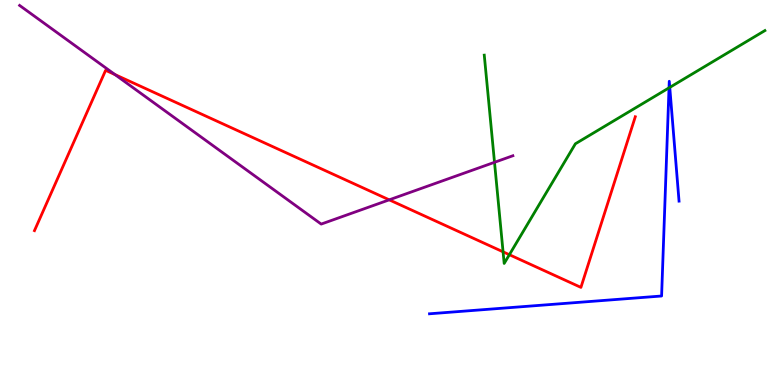[{'lines': ['blue', 'red'], 'intersections': []}, {'lines': ['green', 'red'], 'intersections': [{'x': 6.49, 'y': 3.46}, {'x': 6.57, 'y': 3.38}]}, {'lines': ['purple', 'red'], 'intersections': [{'x': 1.48, 'y': 8.06}, {'x': 5.02, 'y': 4.81}]}, {'lines': ['blue', 'green'], 'intersections': [{'x': 8.63, 'y': 7.72}, {'x': 8.64, 'y': 7.73}]}, {'lines': ['blue', 'purple'], 'intersections': []}, {'lines': ['green', 'purple'], 'intersections': [{'x': 6.38, 'y': 5.78}]}]